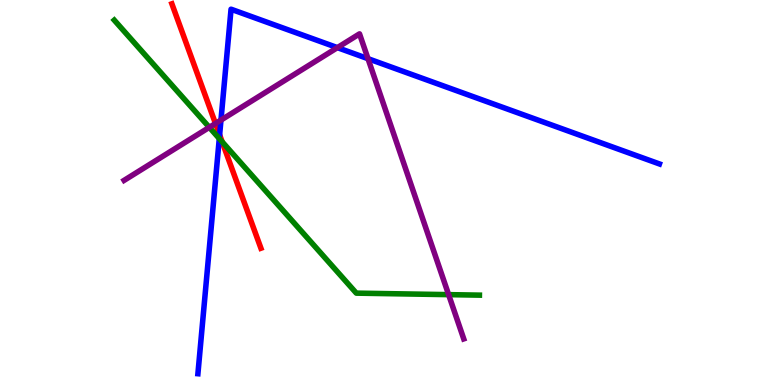[{'lines': ['blue', 'red'], 'intersections': [{'x': 2.83, 'y': 6.5}]}, {'lines': ['green', 'red'], 'intersections': [{'x': 2.87, 'y': 6.32}]}, {'lines': ['purple', 'red'], 'intersections': [{'x': 2.78, 'y': 6.79}]}, {'lines': ['blue', 'green'], 'intersections': [{'x': 2.83, 'y': 6.4}]}, {'lines': ['blue', 'purple'], 'intersections': [{'x': 2.85, 'y': 6.88}, {'x': 4.35, 'y': 8.76}, {'x': 4.75, 'y': 8.48}]}, {'lines': ['green', 'purple'], 'intersections': [{'x': 2.7, 'y': 6.69}, {'x': 5.79, 'y': 2.35}]}]